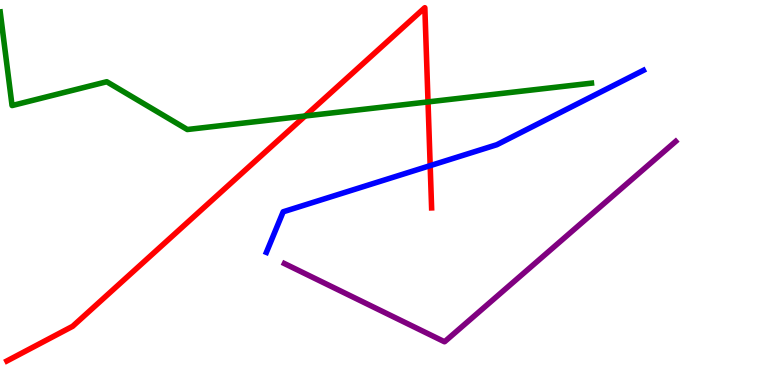[{'lines': ['blue', 'red'], 'intersections': [{'x': 5.55, 'y': 5.7}]}, {'lines': ['green', 'red'], 'intersections': [{'x': 3.94, 'y': 6.99}, {'x': 5.52, 'y': 7.35}]}, {'lines': ['purple', 'red'], 'intersections': []}, {'lines': ['blue', 'green'], 'intersections': []}, {'lines': ['blue', 'purple'], 'intersections': []}, {'lines': ['green', 'purple'], 'intersections': []}]